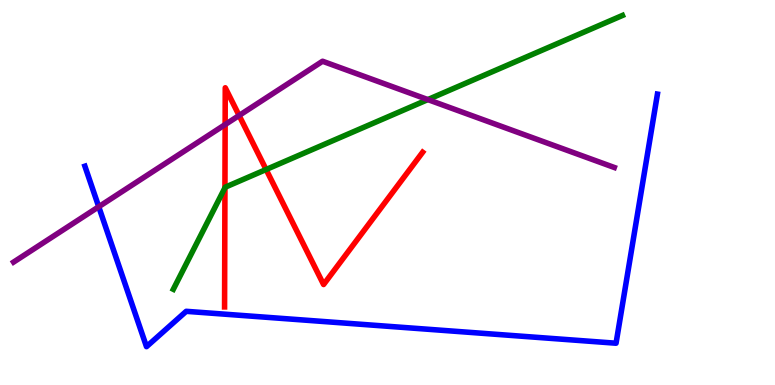[{'lines': ['blue', 'red'], 'intersections': []}, {'lines': ['green', 'red'], 'intersections': [{'x': 2.9, 'y': 5.12}, {'x': 3.43, 'y': 5.6}]}, {'lines': ['purple', 'red'], 'intersections': [{'x': 2.9, 'y': 6.76}, {'x': 3.09, 'y': 7.0}]}, {'lines': ['blue', 'green'], 'intersections': []}, {'lines': ['blue', 'purple'], 'intersections': [{'x': 1.27, 'y': 4.63}]}, {'lines': ['green', 'purple'], 'intersections': [{'x': 5.52, 'y': 7.41}]}]